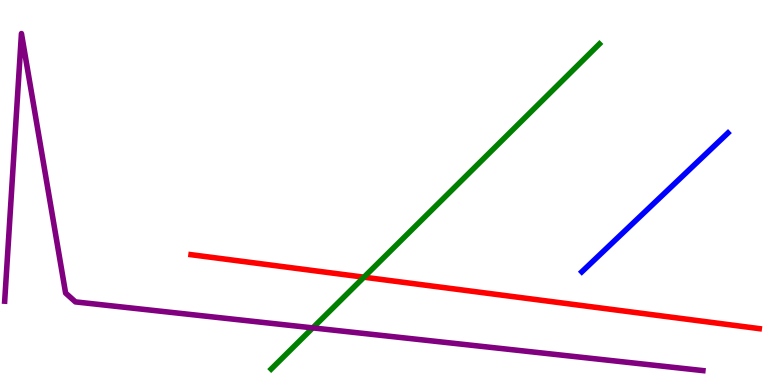[{'lines': ['blue', 'red'], 'intersections': []}, {'lines': ['green', 'red'], 'intersections': [{'x': 4.7, 'y': 2.8}]}, {'lines': ['purple', 'red'], 'intersections': []}, {'lines': ['blue', 'green'], 'intersections': []}, {'lines': ['blue', 'purple'], 'intersections': []}, {'lines': ['green', 'purple'], 'intersections': [{'x': 4.04, 'y': 1.48}]}]